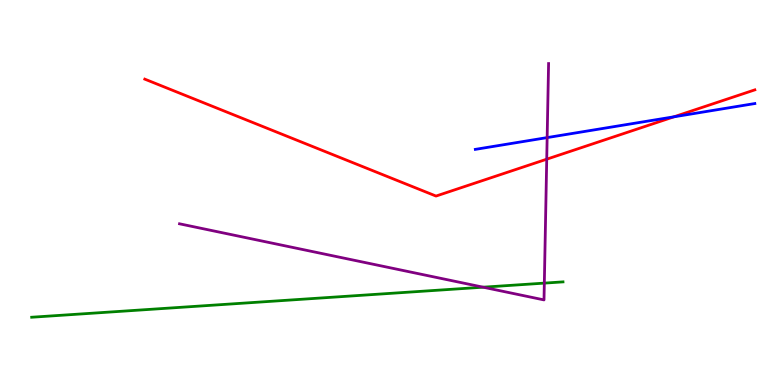[{'lines': ['blue', 'red'], 'intersections': [{'x': 8.7, 'y': 6.97}]}, {'lines': ['green', 'red'], 'intersections': []}, {'lines': ['purple', 'red'], 'intersections': [{'x': 7.05, 'y': 5.87}]}, {'lines': ['blue', 'green'], 'intersections': []}, {'lines': ['blue', 'purple'], 'intersections': [{'x': 7.06, 'y': 6.43}]}, {'lines': ['green', 'purple'], 'intersections': [{'x': 6.23, 'y': 2.54}, {'x': 7.02, 'y': 2.65}]}]